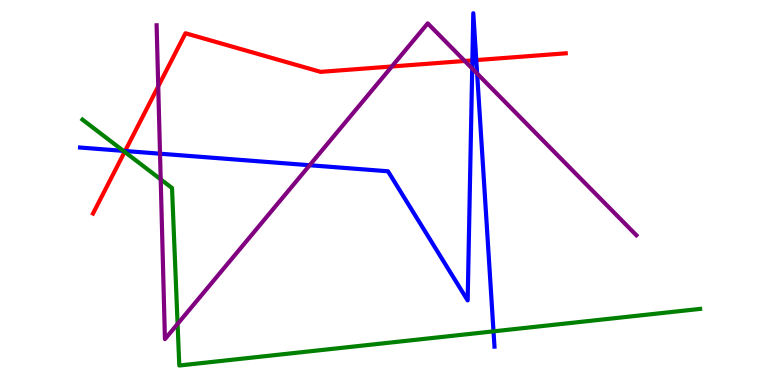[{'lines': ['blue', 'red'], 'intersections': [{'x': 1.61, 'y': 6.08}, {'x': 6.1, 'y': 8.43}, {'x': 6.15, 'y': 8.44}]}, {'lines': ['green', 'red'], 'intersections': [{'x': 1.61, 'y': 6.06}]}, {'lines': ['purple', 'red'], 'intersections': [{'x': 2.04, 'y': 7.76}, {'x': 5.06, 'y': 8.27}, {'x': 6.0, 'y': 8.42}]}, {'lines': ['blue', 'green'], 'intersections': [{'x': 1.59, 'y': 6.08}, {'x': 6.37, 'y': 1.39}]}, {'lines': ['blue', 'purple'], 'intersections': [{'x': 2.06, 'y': 6.01}, {'x': 4.0, 'y': 5.71}, {'x': 6.09, 'y': 8.22}, {'x': 6.16, 'y': 8.09}]}, {'lines': ['green', 'purple'], 'intersections': [{'x': 2.07, 'y': 5.34}, {'x': 2.29, 'y': 1.59}]}]